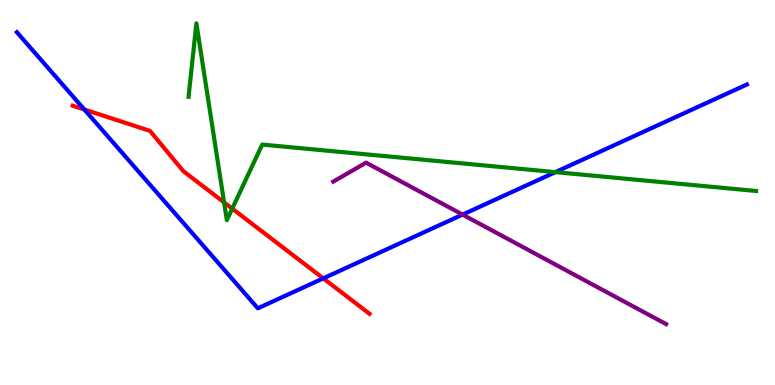[{'lines': ['blue', 'red'], 'intersections': [{'x': 1.09, 'y': 7.16}, {'x': 4.17, 'y': 2.77}]}, {'lines': ['green', 'red'], 'intersections': [{'x': 2.89, 'y': 4.74}, {'x': 3.0, 'y': 4.58}]}, {'lines': ['purple', 'red'], 'intersections': []}, {'lines': ['blue', 'green'], 'intersections': [{'x': 7.17, 'y': 5.53}]}, {'lines': ['blue', 'purple'], 'intersections': [{'x': 5.97, 'y': 4.43}]}, {'lines': ['green', 'purple'], 'intersections': []}]